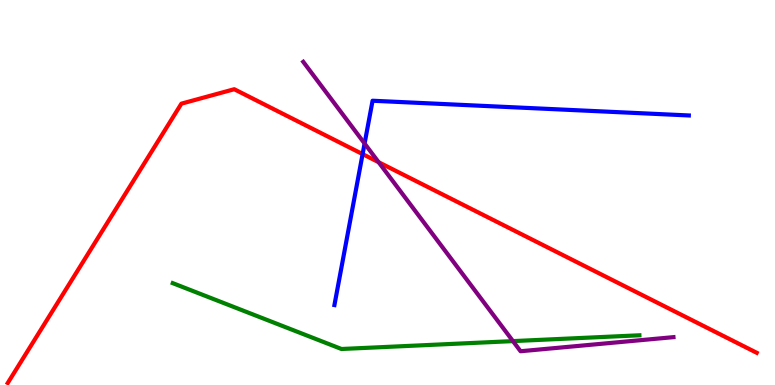[{'lines': ['blue', 'red'], 'intersections': [{'x': 4.68, 'y': 6.0}]}, {'lines': ['green', 'red'], 'intersections': []}, {'lines': ['purple', 'red'], 'intersections': [{'x': 4.89, 'y': 5.79}]}, {'lines': ['blue', 'green'], 'intersections': []}, {'lines': ['blue', 'purple'], 'intersections': [{'x': 4.7, 'y': 6.27}]}, {'lines': ['green', 'purple'], 'intersections': [{'x': 6.62, 'y': 1.14}]}]